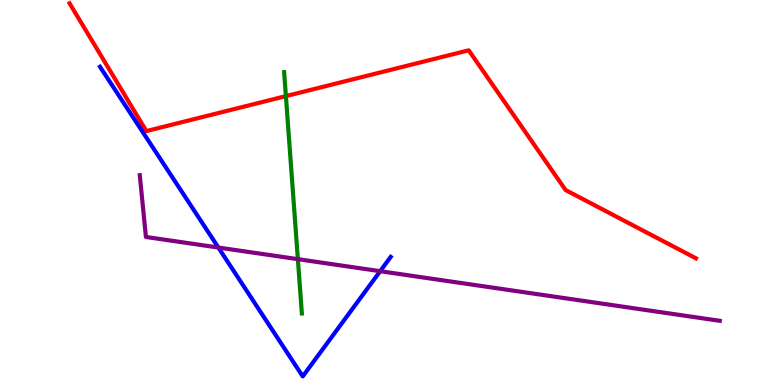[{'lines': ['blue', 'red'], 'intersections': []}, {'lines': ['green', 'red'], 'intersections': [{'x': 3.69, 'y': 7.5}]}, {'lines': ['purple', 'red'], 'intersections': []}, {'lines': ['blue', 'green'], 'intersections': []}, {'lines': ['blue', 'purple'], 'intersections': [{'x': 2.82, 'y': 3.57}, {'x': 4.91, 'y': 2.96}]}, {'lines': ['green', 'purple'], 'intersections': [{'x': 3.84, 'y': 3.27}]}]